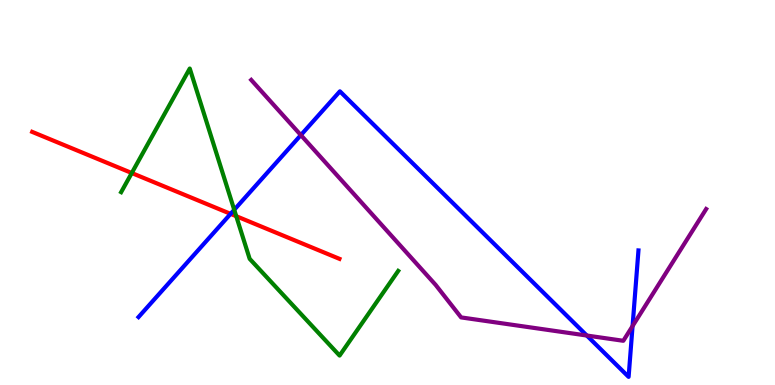[{'lines': ['blue', 'red'], 'intersections': [{'x': 2.98, 'y': 4.45}]}, {'lines': ['green', 'red'], 'intersections': [{'x': 1.7, 'y': 5.51}, {'x': 3.05, 'y': 4.38}]}, {'lines': ['purple', 'red'], 'intersections': []}, {'lines': ['blue', 'green'], 'intersections': [{'x': 3.02, 'y': 4.55}]}, {'lines': ['blue', 'purple'], 'intersections': [{'x': 3.88, 'y': 6.49}, {'x': 7.57, 'y': 1.29}, {'x': 8.16, 'y': 1.53}]}, {'lines': ['green', 'purple'], 'intersections': []}]